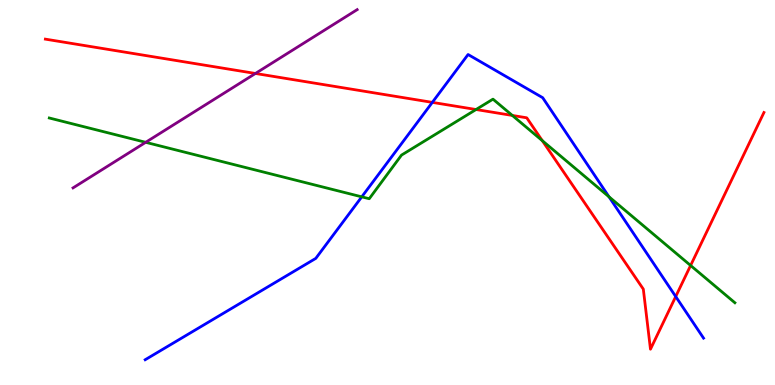[{'lines': ['blue', 'red'], 'intersections': [{'x': 5.58, 'y': 7.34}, {'x': 8.72, 'y': 2.3}]}, {'lines': ['green', 'red'], 'intersections': [{'x': 6.14, 'y': 7.16}, {'x': 6.61, 'y': 7.0}, {'x': 7.0, 'y': 6.35}, {'x': 8.91, 'y': 3.1}]}, {'lines': ['purple', 'red'], 'intersections': [{'x': 3.3, 'y': 8.09}]}, {'lines': ['blue', 'green'], 'intersections': [{'x': 4.67, 'y': 4.89}, {'x': 7.86, 'y': 4.89}]}, {'lines': ['blue', 'purple'], 'intersections': []}, {'lines': ['green', 'purple'], 'intersections': [{'x': 1.88, 'y': 6.3}]}]